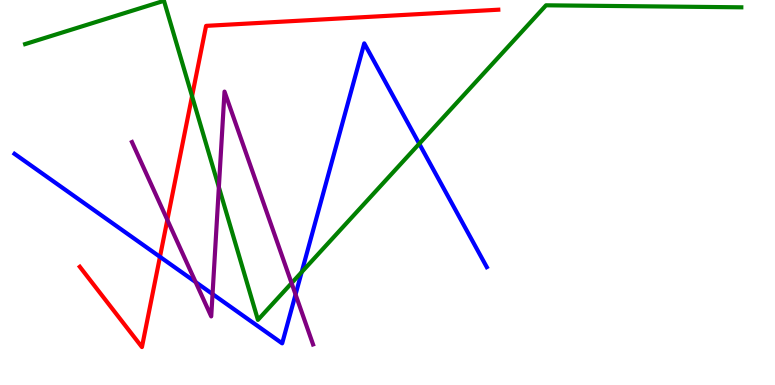[{'lines': ['blue', 'red'], 'intersections': [{'x': 2.06, 'y': 3.33}]}, {'lines': ['green', 'red'], 'intersections': [{'x': 2.48, 'y': 7.5}]}, {'lines': ['purple', 'red'], 'intersections': [{'x': 2.16, 'y': 4.29}]}, {'lines': ['blue', 'green'], 'intersections': [{'x': 3.89, 'y': 2.93}, {'x': 5.41, 'y': 6.27}]}, {'lines': ['blue', 'purple'], 'intersections': [{'x': 2.52, 'y': 2.67}, {'x': 2.74, 'y': 2.36}, {'x': 3.81, 'y': 2.35}]}, {'lines': ['green', 'purple'], 'intersections': [{'x': 2.82, 'y': 5.14}, {'x': 3.76, 'y': 2.65}]}]